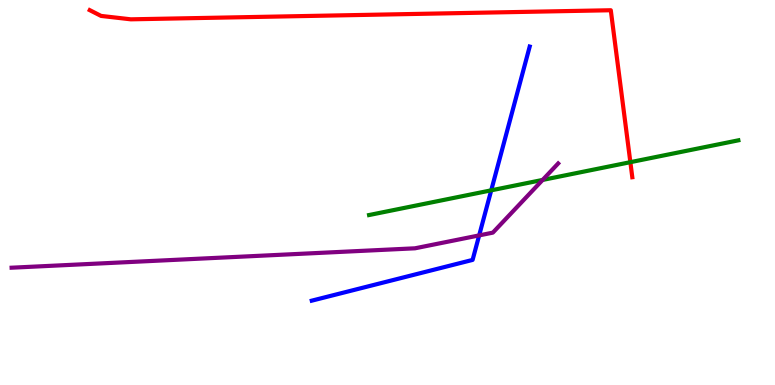[{'lines': ['blue', 'red'], 'intersections': []}, {'lines': ['green', 'red'], 'intersections': [{'x': 8.13, 'y': 5.79}]}, {'lines': ['purple', 'red'], 'intersections': []}, {'lines': ['blue', 'green'], 'intersections': [{'x': 6.34, 'y': 5.06}]}, {'lines': ['blue', 'purple'], 'intersections': [{'x': 6.18, 'y': 3.89}]}, {'lines': ['green', 'purple'], 'intersections': [{'x': 7.0, 'y': 5.33}]}]